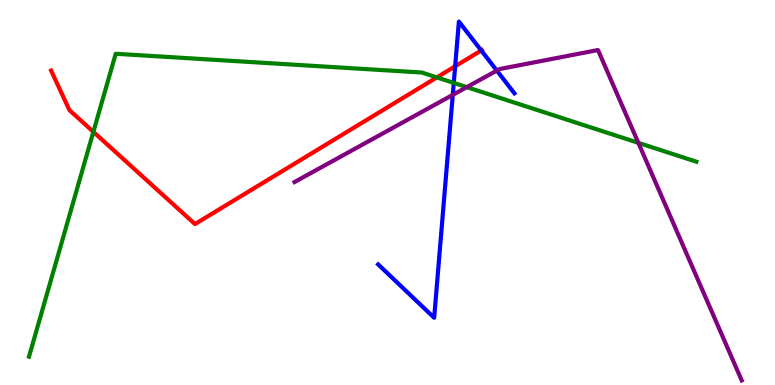[{'lines': ['blue', 'red'], 'intersections': [{'x': 5.87, 'y': 8.28}, {'x': 6.21, 'y': 8.69}]}, {'lines': ['green', 'red'], 'intersections': [{'x': 1.2, 'y': 6.58}, {'x': 5.64, 'y': 7.99}]}, {'lines': ['purple', 'red'], 'intersections': []}, {'lines': ['blue', 'green'], 'intersections': [{'x': 5.86, 'y': 7.85}]}, {'lines': ['blue', 'purple'], 'intersections': [{'x': 5.84, 'y': 7.54}, {'x': 6.41, 'y': 8.17}]}, {'lines': ['green', 'purple'], 'intersections': [{'x': 6.02, 'y': 7.74}, {'x': 8.24, 'y': 6.29}]}]